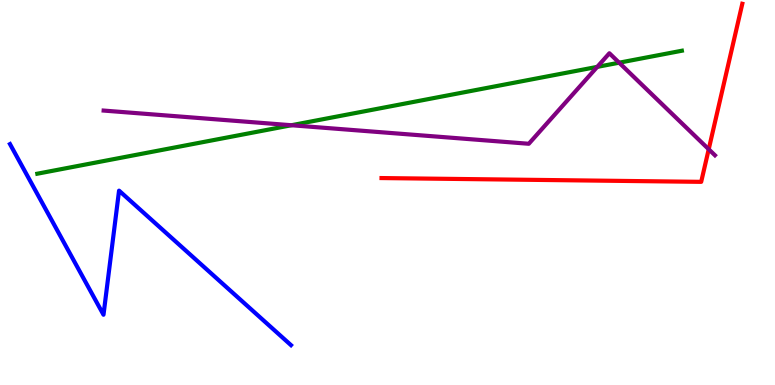[{'lines': ['blue', 'red'], 'intersections': []}, {'lines': ['green', 'red'], 'intersections': []}, {'lines': ['purple', 'red'], 'intersections': [{'x': 9.14, 'y': 6.12}]}, {'lines': ['blue', 'green'], 'intersections': []}, {'lines': ['blue', 'purple'], 'intersections': []}, {'lines': ['green', 'purple'], 'intersections': [{'x': 3.76, 'y': 6.75}, {'x': 7.71, 'y': 8.26}, {'x': 7.99, 'y': 8.37}]}]